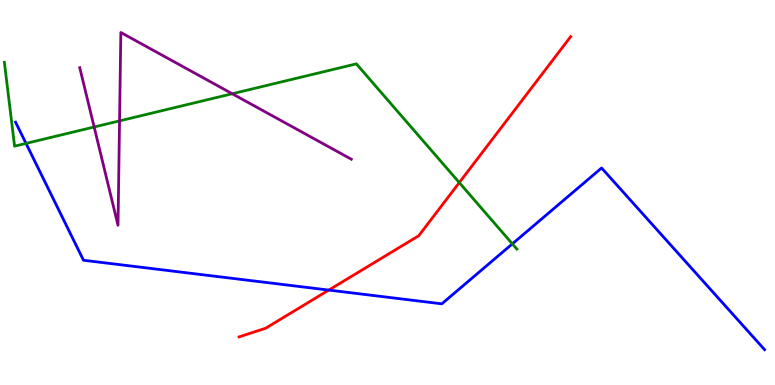[{'lines': ['blue', 'red'], 'intersections': [{'x': 4.24, 'y': 2.47}]}, {'lines': ['green', 'red'], 'intersections': [{'x': 5.93, 'y': 5.26}]}, {'lines': ['purple', 'red'], 'intersections': []}, {'lines': ['blue', 'green'], 'intersections': [{'x': 0.336, 'y': 6.28}, {'x': 6.61, 'y': 3.67}]}, {'lines': ['blue', 'purple'], 'intersections': []}, {'lines': ['green', 'purple'], 'intersections': [{'x': 1.21, 'y': 6.7}, {'x': 1.54, 'y': 6.86}, {'x': 3.0, 'y': 7.57}]}]